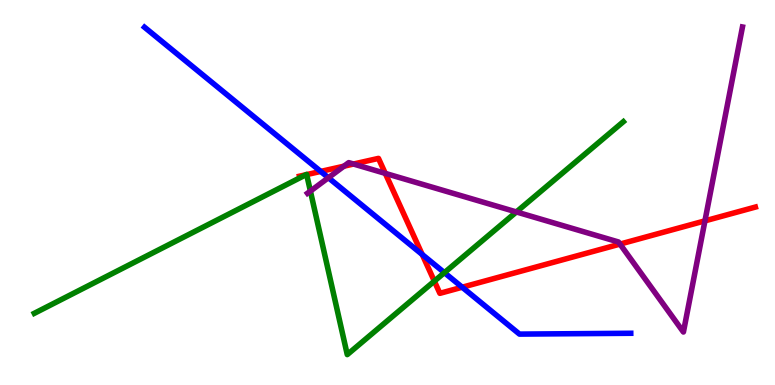[{'lines': ['blue', 'red'], 'intersections': [{'x': 4.14, 'y': 5.55}, {'x': 5.45, 'y': 3.39}, {'x': 5.96, 'y': 2.54}]}, {'lines': ['green', 'red'], 'intersections': [{'x': 3.95, 'y': 5.46}, {'x': 3.96, 'y': 5.47}, {'x': 5.6, 'y': 2.7}]}, {'lines': ['purple', 'red'], 'intersections': [{'x': 4.44, 'y': 5.68}, {'x': 4.56, 'y': 5.74}, {'x': 4.97, 'y': 5.5}, {'x': 8.0, 'y': 3.66}, {'x': 9.1, 'y': 4.26}]}, {'lines': ['blue', 'green'], 'intersections': [{'x': 5.73, 'y': 2.92}]}, {'lines': ['blue', 'purple'], 'intersections': [{'x': 4.24, 'y': 5.38}]}, {'lines': ['green', 'purple'], 'intersections': [{'x': 4.01, 'y': 5.04}, {'x': 6.66, 'y': 4.5}]}]